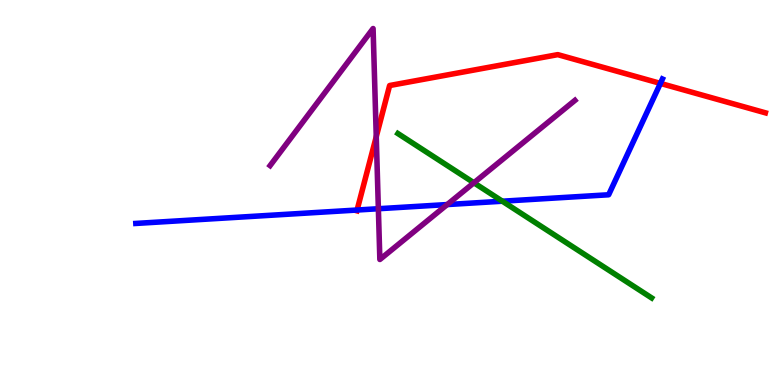[{'lines': ['blue', 'red'], 'intersections': [{'x': 4.61, 'y': 4.54}, {'x': 8.52, 'y': 7.83}]}, {'lines': ['green', 'red'], 'intersections': []}, {'lines': ['purple', 'red'], 'intersections': [{'x': 4.85, 'y': 6.45}]}, {'lines': ['blue', 'green'], 'intersections': [{'x': 6.48, 'y': 4.77}]}, {'lines': ['blue', 'purple'], 'intersections': [{'x': 4.88, 'y': 4.58}, {'x': 5.77, 'y': 4.69}]}, {'lines': ['green', 'purple'], 'intersections': [{'x': 6.11, 'y': 5.25}]}]